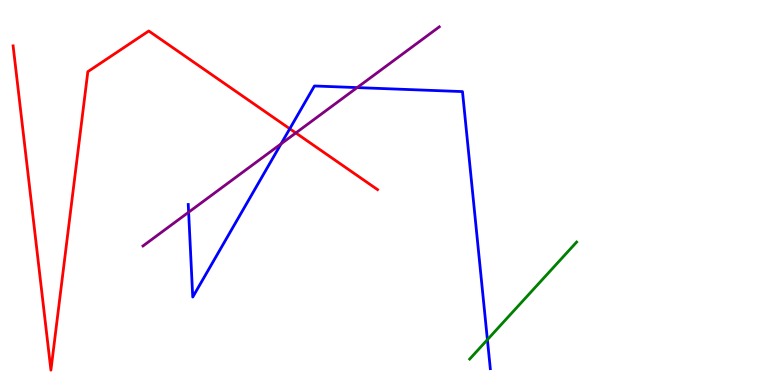[{'lines': ['blue', 'red'], 'intersections': [{'x': 3.74, 'y': 6.66}]}, {'lines': ['green', 'red'], 'intersections': []}, {'lines': ['purple', 'red'], 'intersections': [{'x': 3.82, 'y': 6.55}]}, {'lines': ['blue', 'green'], 'intersections': [{'x': 6.29, 'y': 1.18}]}, {'lines': ['blue', 'purple'], 'intersections': [{'x': 2.43, 'y': 4.49}, {'x': 3.63, 'y': 6.26}, {'x': 4.61, 'y': 7.72}]}, {'lines': ['green', 'purple'], 'intersections': []}]